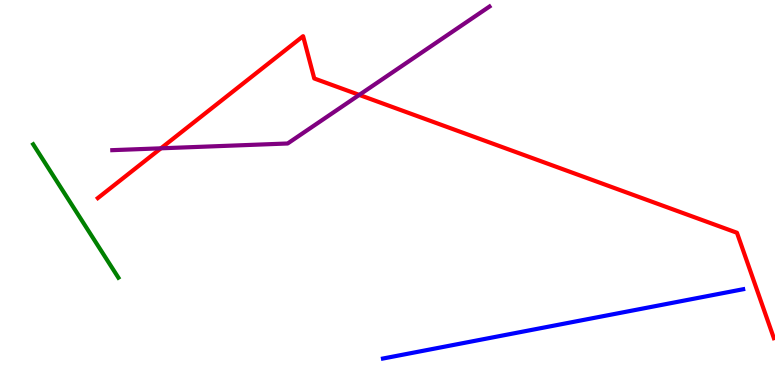[{'lines': ['blue', 'red'], 'intersections': []}, {'lines': ['green', 'red'], 'intersections': []}, {'lines': ['purple', 'red'], 'intersections': [{'x': 2.08, 'y': 6.15}, {'x': 4.64, 'y': 7.53}]}, {'lines': ['blue', 'green'], 'intersections': []}, {'lines': ['blue', 'purple'], 'intersections': []}, {'lines': ['green', 'purple'], 'intersections': []}]